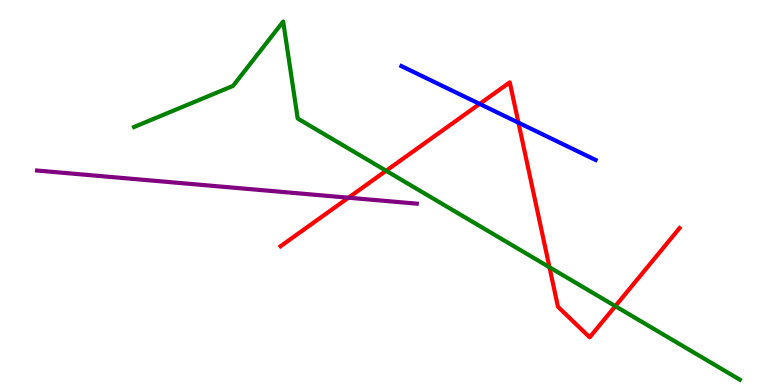[{'lines': ['blue', 'red'], 'intersections': [{'x': 6.19, 'y': 7.3}, {'x': 6.69, 'y': 6.81}]}, {'lines': ['green', 'red'], 'intersections': [{'x': 4.98, 'y': 5.56}, {'x': 7.09, 'y': 3.06}, {'x': 7.94, 'y': 2.05}]}, {'lines': ['purple', 'red'], 'intersections': [{'x': 4.5, 'y': 4.86}]}, {'lines': ['blue', 'green'], 'intersections': []}, {'lines': ['blue', 'purple'], 'intersections': []}, {'lines': ['green', 'purple'], 'intersections': []}]